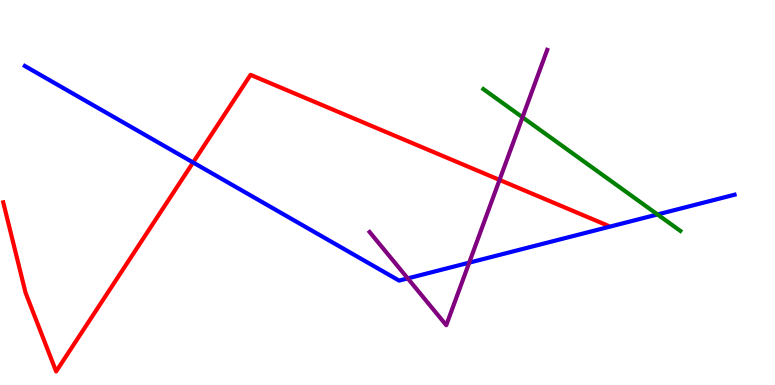[{'lines': ['blue', 'red'], 'intersections': [{'x': 2.49, 'y': 5.78}]}, {'lines': ['green', 'red'], 'intersections': []}, {'lines': ['purple', 'red'], 'intersections': [{'x': 6.45, 'y': 5.33}]}, {'lines': ['blue', 'green'], 'intersections': [{'x': 8.48, 'y': 4.43}]}, {'lines': ['blue', 'purple'], 'intersections': [{'x': 5.26, 'y': 2.77}, {'x': 6.05, 'y': 3.18}]}, {'lines': ['green', 'purple'], 'intersections': [{'x': 6.74, 'y': 6.95}]}]